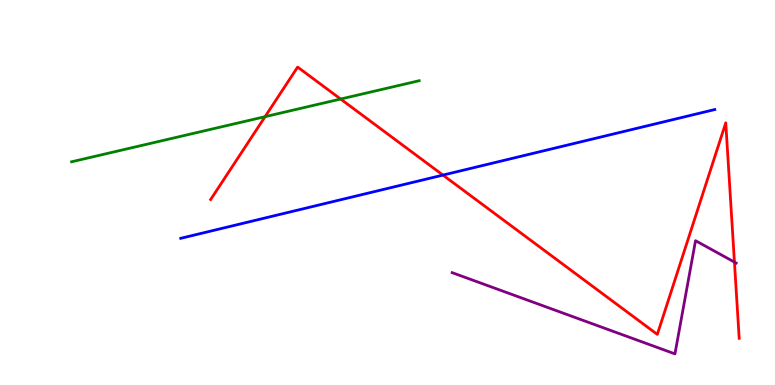[{'lines': ['blue', 'red'], 'intersections': [{'x': 5.72, 'y': 5.45}]}, {'lines': ['green', 'red'], 'intersections': [{'x': 3.42, 'y': 6.97}, {'x': 4.4, 'y': 7.43}]}, {'lines': ['purple', 'red'], 'intersections': [{'x': 9.48, 'y': 3.19}]}, {'lines': ['blue', 'green'], 'intersections': []}, {'lines': ['blue', 'purple'], 'intersections': []}, {'lines': ['green', 'purple'], 'intersections': []}]